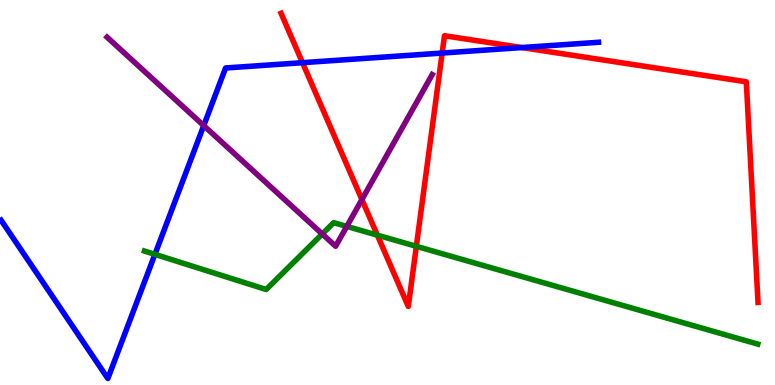[{'lines': ['blue', 'red'], 'intersections': [{'x': 3.9, 'y': 8.37}, {'x': 5.71, 'y': 8.62}, {'x': 6.73, 'y': 8.76}]}, {'lines': ['green', 'red'], 'intersections': [{'x': 4.87, 'y': 3.89}, {'x': 5.37, 'y': 3.6}]}, {'lines': ['purple', 'red'], 'intersections': [{'x': 4.67, 'y': 4.82}]}, {'lines': ['blue', 'green'], 'intersections': [{'x': 2.0, 'y': 3.39}]}, {'lines': ['blue', 'purple'], 'intersections': [{'x': 2.63, 'y': 6.74}]}, {'lines': ['green', 'purple'], 'intersections': [{'x': 4.16, 'y': 3.92}, {'x': 4.47, 'y': 4.12}]}]